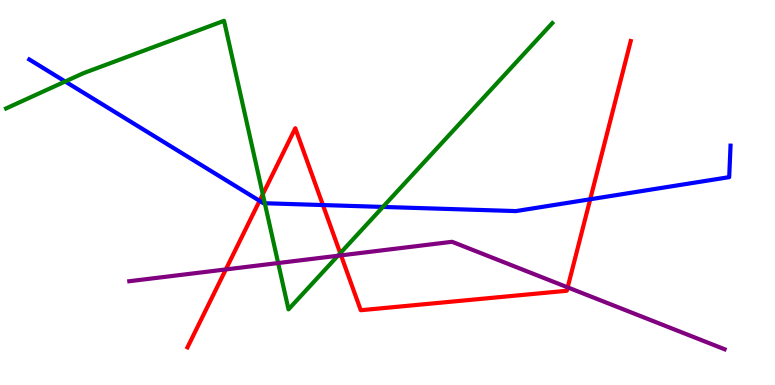[{'lines': ['blue', 'red'], 'intersections': [{'x': 3.35, 'y': 4.78}, {'x': 4.17, 'y': 4.67}, {'x': 7.62, 'y': 4.82}]}, {'lines': ['green', 'red'], 'intersections': [{'x': 3.39, 'y': 4.95}, {'x': 4.39, 'y': 3.42}]}, {'lines': ['purple', 'red'], 'intersections': [{'x': 2.91, 'y': 3.0}, {'x': 4.4, 'y': 3.37}, {'x': 7.32, 'y': 2.54}]}, {'lines': ['blue', 'green'], 'intersections': [{'x': 0.841, 'y': 7.88}, {'x': 3.42, 'y': 4.72}, {'x': 4.94, 'y': 4.63}]}, {'lines': ['blue', 'purple'], 'intersections': []}, {'lines': ['green', 'purple'], 'intersections': [{'x': 3.59, 'y': 3.17}, {'x': 4.36, 'y': 3.36}]}]